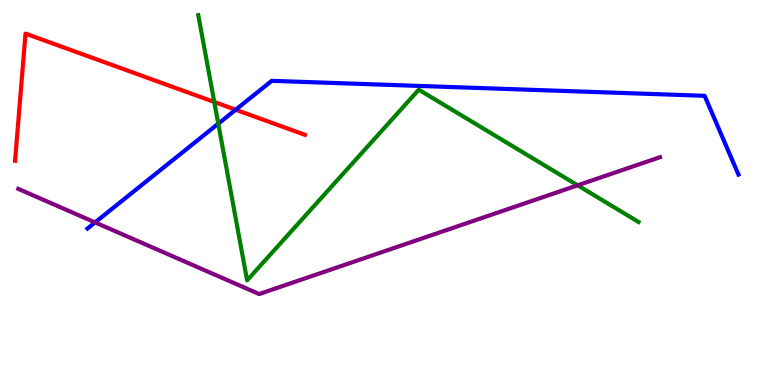[{'lines': ['blue', 'red'], 'intersections': [{'x': 3.04, 'y': 7.15}]}, {'lines': ['green', 'red'], 'intersections': [{'x': 2.76, 'y': 7.35}]}, {'lines': ['purple', 'red'], 'intersections': []}, {'lines': ['blue', 'green'], 'intersections': [{'x': 2.82, 'y': 6.79}]}, {'lines': ['blue', 'purple'], 'intersections': [{'x': 1.23, 'y': 4.22}]}, {'lines': ['green', 'purple'], 'intersections': [{'x': 7.45, 'y': 5.19}]}]